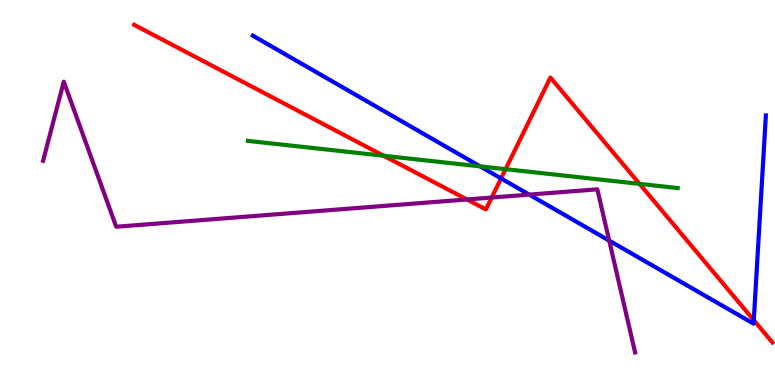[{'lines': ['blue', 'red'], 'intersections': [{'x': 6.47, 'y': 5.37}, {'x': 9.73, 'y': 1.68}]}, {'lines': ['green', 'red'], 'intersections': [{'x': 4.95, 'y': 5.95}, {'x': 6.52, 'y': 5.61}, {'x': 8.25, 'y': 5.22}]}, {'lines': ['purple', 'red'], 'intersections': [{'x': 6.03, 'y': 4.82}, {'x': 6.34, 'y': 4.87}]}, {'lines': ['blue', 'green'], 'intersections': [{'x': 6.19, 'y': 5.68}]}, {'lines': ['blue', 'purple'], 'intersections': [{'x': 6.83, 'y': 4.95}, {'x': 7.86, 'y': 3.75}]}, {'lines': ['green', 'purple'], 'intersections': []}]